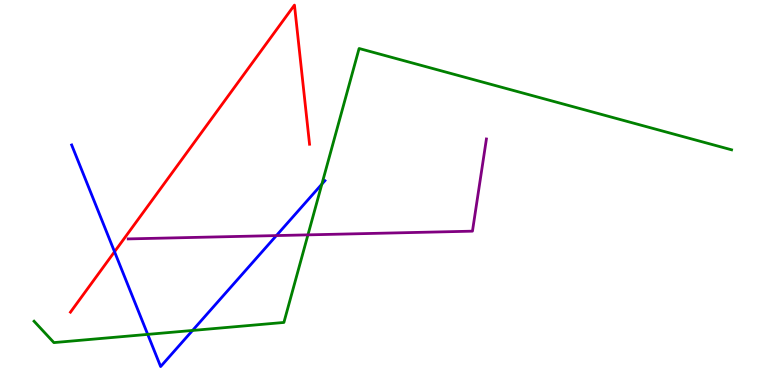[{'lines': ['blue', 'red'], 'intersections': [{'x': 1.48, 'y': 3.46}]}, {'lines': ['green', 'red'], 'intersections': []}, {'lines': ['purple', 'red'], 'intersections': []}, {'lines': ['blue', 'green'], 'intersections': [{'x': 1.91, 'y': 1.31}, {'x': 2.48, 'y': 1.42}, {'x': 4.15, 'y': 5.22}]}, {'lines': ['blue', 'purple'], 'intersections': [{'x': 3.57, 'y': 3.88}]}, {'lines': ['green', 'purple'], 'intersections': [{'x': 3.97, 'y': 3.9}]}]